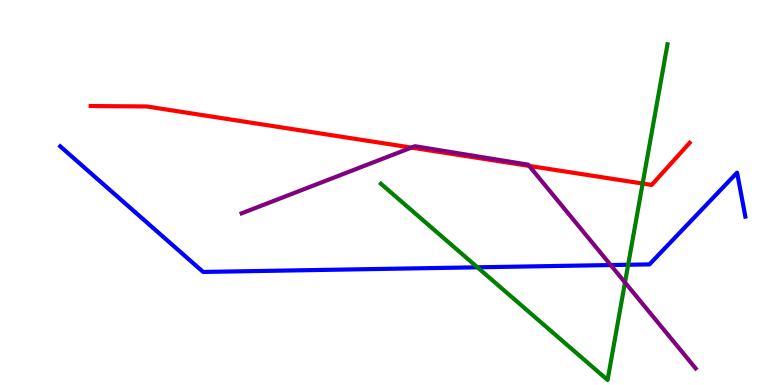[{'lines': ['blue', 'red'], 'intersections': []}, {'lines': ['green', 'red'], 'intersections': [{'x': 8.29, 'y': 5.23}]}, {'lines': ['purple', 'red'], 'intersections': [{'x': 5.31, 'y': 6.17}, {'x': 6.83, 'y': 5.69}]}, {'lines': ['blue', 'green'], 'intersections': [{'x': 6.16, 'y': 3.06}, {'x': 8.11, 'y': 3.12}]}, {'lines': ['blue', 'purple'], 'intersections': [{'x': 7.88, 'y': 3.12}]}, {'lines': ['green', 'purple'], 'intersections': [{'x': 8.06, 'y': 2.66}]}]